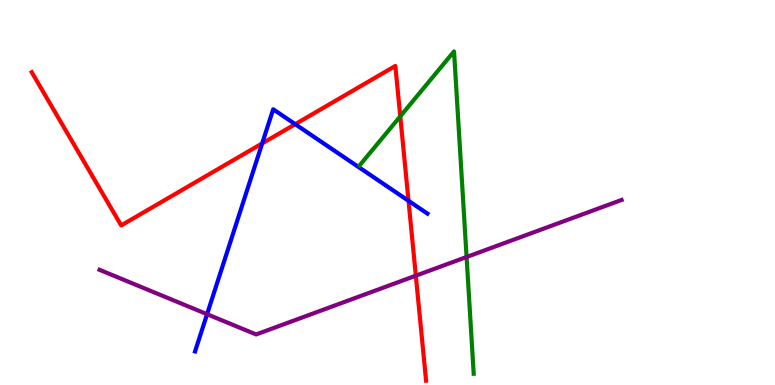[{'lines': ['blue', 'red'], 'intersections': [{'x': 3.38, 'y': 6.28}, {'x': 3.81, 'y': 6.77}, {'x': 5.27, 'y': 4.78}]}, {'lines': ['green', 'red'], 'intersections': [{'x': 5.16, 'y': 6.98}]}, {'lines': ['purple', 'red'], 'intersections': [{'x': 5.37, 'y': 2.84}]}, {'lines': ['blue', 'green'], 'intersections': []}, {'lines': ['blue', 'purple'], 'intersections': [{'x': 2.67, 'y': 1.84}]}, {'lines': ['green', 'purple'], 'intersections': [{'x': 6.02, 'y': 3.32}]}]